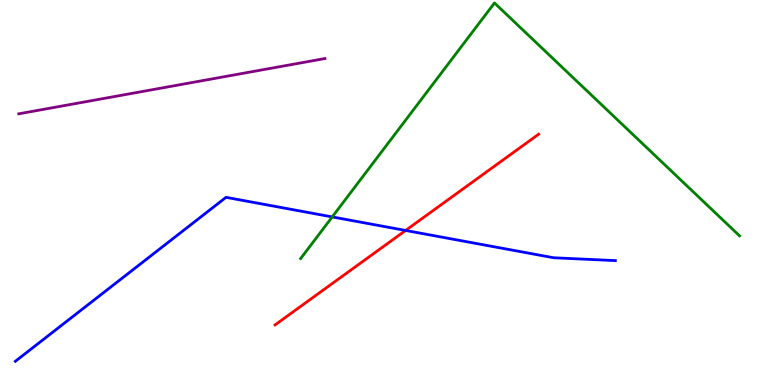[{'lines': ['blue', 'red'], 'intersections': [{'x': 5.23, 'y': 4.01}]}, {'lines': ['green', 'red'], 'intersections': []}, {'lines': ['purple', 'red'], 'intersections': []}, {'lines': ['blue', 'green'], 'intersections': [{'x': 4.29, 'y': 4.37}]}, {'lines': ['blue', 'purple'], 'intersections': []}, {'lines': ['green', 'purple'], 'intersections': []}]